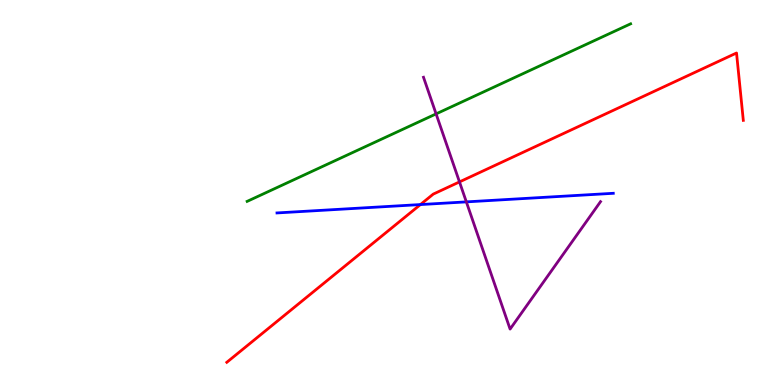[{'lines': ['blue', 'red'], 'intersections': [{'x': 5.42, 'y': 4.69}]}, {'lines': ['green', 'red'], 'intersections': []}, {'lines': ['purple', 'red'], 'intersections': [{'x': 5.93, 'y': 5.28}]}, {'lines': ['blue', 'green'], 'intersections': []}, {'lines': ['blue', 'purple'], 'intersections': [{'x': 6.02, 'y': 4.76}]}, {'lines': ['green', 'purple'], 'intersections': [{'x': 5.63, 'y': 7.04}]}]